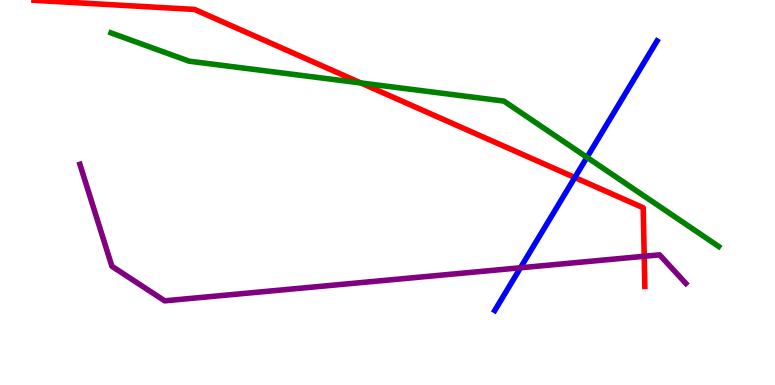[{'lines': ['blue', 'red'], 'intersections': [{'x': 7.42, 'y': 5.39}]}, {'lines': ['green', 'red'], 'intersections': [{'x': 4.66, 'y': 7.85}]}, {'lines': ['purple', 'red'], 'intersections': [{'x': 8.31, 'y': 3.34}]}, {'lines': ['blue', 'green'], 'intersections': [{'x': 7.57, 'y': 5.91}]}, {'lines': ['blue', 'purple'], 'intersections': [{'x': 6.72, 'y': 3.04}]}, {'lines': ['green', 'purple'], 'intersections': []}]